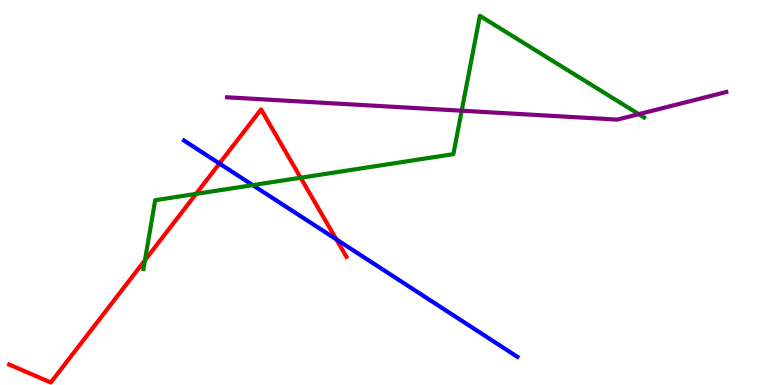[{'lines': ['blue', 'red'], 'intersections': [{'x': 2.83, 'y': 5.75}, {'x': 4.34, 'y': 3.78}]}, {'lines': ['green', 'red'], 'intersections': [{'x': 1.87, 'y': 3.24}, {'x': 2.53, 'y': 4.96}, {'x': 3.88, 'y': 5.38}]}, {'lines': ['purple', 'red'], 'intersections': []}, {'lines': ['blue', 'green'], 'intersections': [{'x': 3.26, 'y': 5.19}]}, {'lines': ['blue', 'purple'], 'intersections': []}, {'lines': ['green', 'purple'], 'intersections': [{'x': 5.96, 'y': 7.12}, {'x': 8.24, 'y': 7.03}]}]